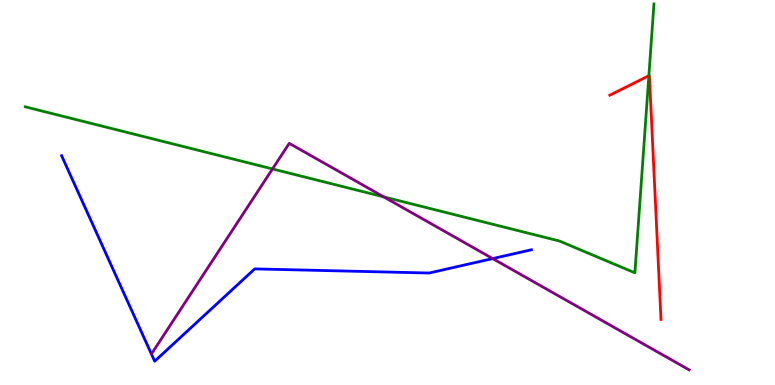[{'lines': ['blue', 'red'], 'intersections': []}, {'lines': ['green', 'red'], 'intersections': [{'x': 8.37, 'y': 8.03}]}, {'lines': ['purple', 'red'], 'intersections': []}, {'lines': ['blue', 'green'], 'intersections': []}, {'lines': ['blue', 'purple'], 'intersections': [{'x': 6.36, 'y': 3.28}]}, {'lines': ['green', 'purple'], 'intersections': [{'x': 3.52, 'y': 5.61}, {'x': 4.95, 'y': 4.89}]}]